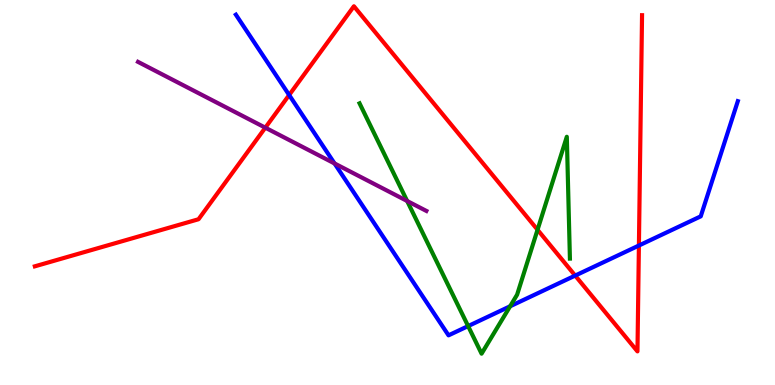[{'lines': ['blue', 'red'], 'intersections': [{'x': 3.73, 'y': 7.53}, {'x': 7.42, 'y': 2.84}, {'x': 8.24, 'y': 3.62}]}, {'lines': ['green', 'red'], 'intersections': [{'x': 6.94, 'y': 4.03}]}, {'lines': ['purple', 'red'], 'intersections': [{'x': 3.42, 'y': 6.68}]}, {'lines': ['blue', 'green'], 'intersections': [{'x': 6.04, 'y': 1.53}, {'x': 6.58, 'y': 2.04}]}, {'lines': ['blue', 'purple'], 'intersections': [{'x': 4.32, 'y': 5.75}]}, {'lines': ['green', 'purple'], 'intersections': [{'x': 5.25, 'y': 4.78}]}]